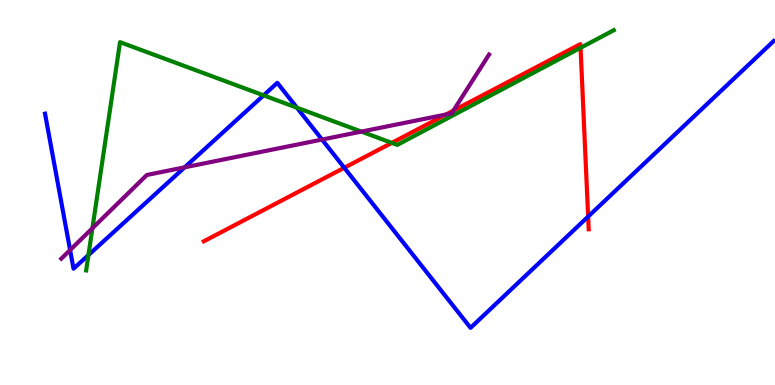[{'lines': ['blue', 'red'], 'intersections': [{'x': 4.44, 'y': 5.64}, {'x': 7.59, 'y': 4.37}]}, {'lines': ['green', 'red'], 'intersections': [{'x': 5.06, 'y': 6.29}, {'x': 7.49, 'y': 8.76}]}, {'lines': ['purple', 'red'], 'intersections': [{'x': 5.75, 'y': 7.03}, {'x': 5.85, 'y': 7.13}]}, {'lines': ['blue', 'green'], 'intersections': [{'x': 1.14, 'y': 3.37}, {'x': 3.4, 'y': 7.52}, {'x': 3.83, 'y': 7.2}]}, {'lines': ['blue', 'purple'], 'intersections': [{'x': 0.905, 'y': 3.51}, {'x': 2.38, 'y': 5.65}, {'x': 4.16, 'y': 6.38}]}, {'lines': ['green', 'purple'], 'intersections': [{'x': 1.19, 'y': 4.07}, {'x': 4.66, 'y': 6.58}]}]